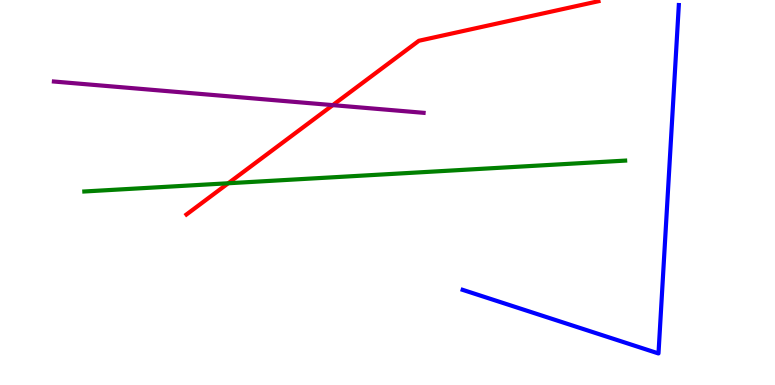[{'lines': ['blue', 'red'], 'intersections': []}, {'lines': ['green', 'red'], 'intersections': [{'x': 2.95, 'y': 5.24}]}, {'lines': ['purple', 'red'], 'intersections': [{'x': 4.29, 'y': 7.27}]}, {'lines': ['blue', 'green'], 'intersections': []}, {'lines': ['blue', 'purple'], 'intersections': []}, {'lines': ['green', 'purple'], 'intersections': []}]